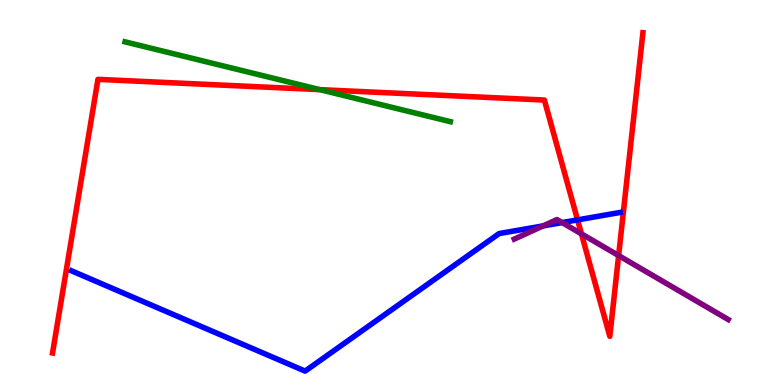[{'lines': ['blue', 'red'], 'intersections': [{'x': 7.45, 'y': 4.29}]}, {'lines': ['green', 'red'], 'intersections': [{'x': 4.13, 'y': 7.67}]}, {'lines': ['purple', 'red'], 'intersections': [{'x': 7.5, 'y': 3.93}, {'x': 7.98, 'y': 3.36}]}, {'lines': ['blue', 'green'], 'intersections': []}, {'lines': ['blue', 'purple'], 'intersections': [{'x': 7.01, 'y': 4.13}, {'x': 7.25, 'y': 4.22}]}, {'lines': ['green', 'purple'], 'intersections': []}]